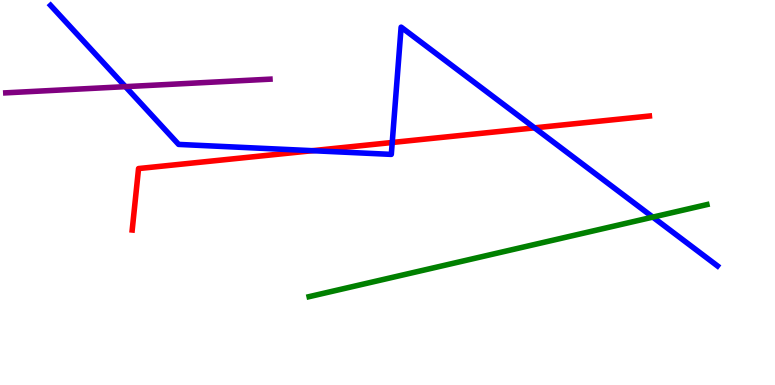[{'lines': ['blue', 'red'], 'intersections': [{'x': 4.03, 'y': 6.09}, {'x': 5.06, 'y': 6.3}, {'x': 6.9, 'y': 6.68}]}, {'lines': ['green', 'red'], 'intersections': []}, {'lines': ['purple', 'red'], 'intersections': []}, {'lines': ['blue', 'green'], 'intersections': [{'x': 8.42, 'y': 4.36}]}, {'lines': ['blue', 'purple'], 'intersections': [{'x': 1.62, 'y': 7.75}]}, {'lines': ['green', 'purple'], 'intersections': []}]